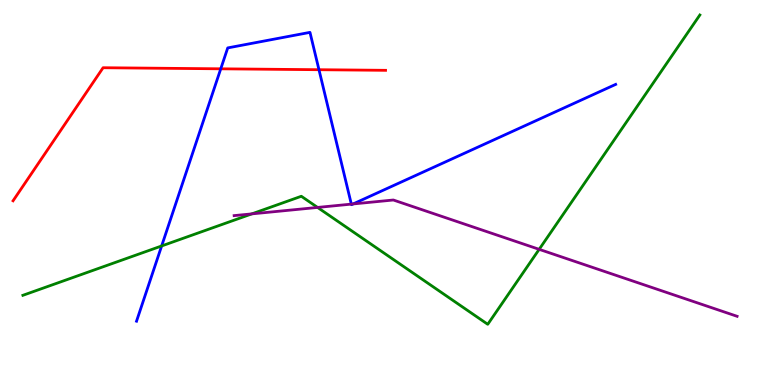[{'lines': ['blue', 'red'], 'intersections': [{'x': 2.85, 'y': 8.21}, {'x': 4.12, 'y': 8.19}]}, {'lines': ['green', 'red'], 'intersections': []}, {'lines': ['purple', 'red'], 'intersections': []}, {'lines': ['blue', 'green'], 'intersections': [{'x': 2.09, 'y': 3.61}]}, {'lines': ['blue', 'purple'], 'intersections': [{'x': 4.53, 'y': 4.7}, {'x': 4.56, 'y': 4.7}]}, {'lines': ['green', 'purple'], 'intersections': [{'x': 3.25, 'y': 4.44}, {'x': 4.1, 'y': 4.61}, {'x': 6.96, 'y': 3.52}]}]